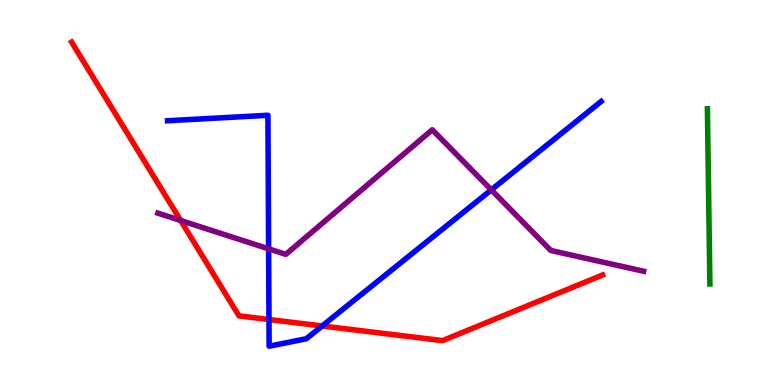[{'lines': ['blue', 'red'], 'intersections': [{'x': 3.47, 'y': 1.7}, {'x': 4.16, 'y': 1.53}]}, {'lines': ['green', 'red'], 'intersections': []}, {'lines': ['purple', 'red'], 'intersections': [{'x': 2.33, 'y': 4.27}]}, {'lines': ['blue', 'green'], 'intersections': []}, {'lines': ['blue', 'purple'], 'intersections': [{'x': 3.47, 'y': 3.54}, {'x': 6.34, 'y': 5.07}]}, {'lines': ['green', 'purple'], 'intersections': []}]